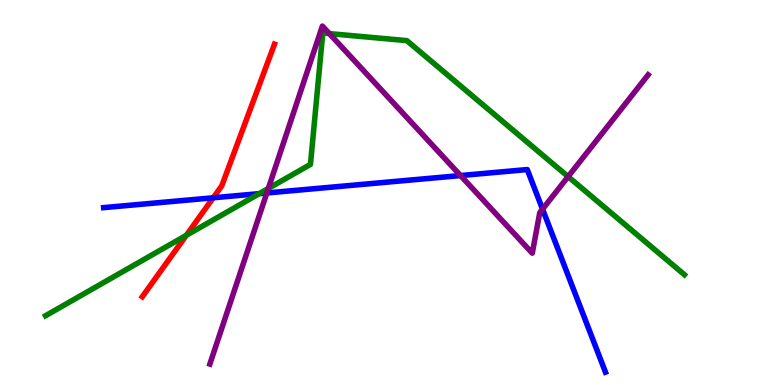[{'lines': ['blue', 'red'], 'intersections': [{'x': 2.75, 'y': 4.86}]}, {'lines': ['green', 'red'], 'intersections': [{'x': 2.4, 'y': 3.89}]}, {'lines': ['purple', 'red'], 'intersections': []}, {'lines': ['blue', 'green'], 'intersections': [{'x': 3.35, 'y': 4.97}]}, {'lines': ['blue', 'purple'], 'intersections': [{'x': 3.44, 'y': 4.99}, {'x': 5.94, 'y': 5.44}, {'x': 7.0, 'y': 4.57}]}, {'lines': ['green', 'purple'], 'intersections': [{'x': 3.46, 'y': 5.1}, {'x': 4.25, 'y': 9.13}, {'x': 7.33, 'y': 5.41}]}]